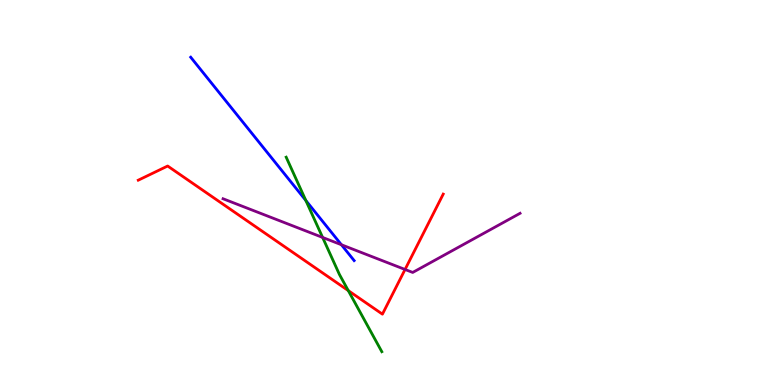[{'lines': ['blue', 'red'], 'intersections': []}, {'lines': ['green', 'red'], 'intersections': [{'x': 4.49, 'y': 2.45}]}, {'lines': ['purple', 'red'], 'intersections': [{'x': 5.23, 'y': 3.0}]}, {'lines': ['blue', 'green'], 'intersections': [{'x': 3.95, 'y': 4.79}]}, {'lines': ['blue', 'purple'], 'intersections': [{'x': 4.41, 'y': 3.64}]}, {'lines': ['green', 'purple'], 'intersections': [{'x': 4.16, 'y': 3.83}]}]